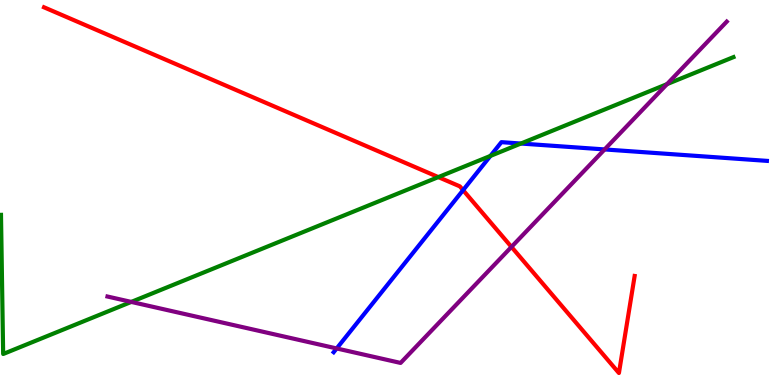[{'lines': ['blue', 'red'], 'intersections': [{'x': 5.98, 'y': 5.06}]}, {'lines': ['green', 'red'], 'intersections': [{'x': 5.66, 'y': 5.4}]}, {'lines': ['purple', 'red'], 'intersections': [{'x': 6.6, 'y': 3.59}]}, {'lines': ['blue', 'green'], 'intersections': [{'x': 6.33, 'y': 5.95}, {'x': 6.72, 'y': 6.27}]}, {'lines': ['blue', 'purple'], 'intersections': [{'x': 4.34, 'y': 0.949}, {'x': 7.8, 'y': 6.12}]}, {'lines': ['green', 'purple'], 'intersections': [{'x': 1.69, 'y': 2.16}, {'x': 8.61, 'y': 7.81}]}]